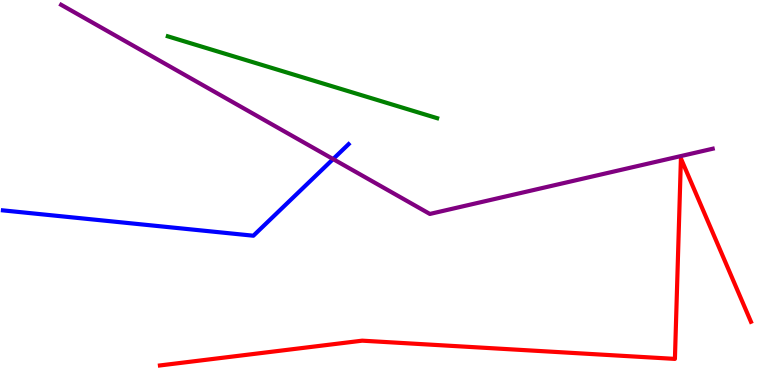[{'lines': ['blue', 'red'], 'intersections': []}, {'lines': ['green', 'red'], 'intersections': []}, {'lines': ['purple', 'red'], 'intersections': []}, {'lines': ['blue', 'green'], 'intersections': []}, {'lines': ['blue', 'purple'], 'intersections': [{'x': 4.3, 'y': 5.87}]}, {'lines': ['green', 'purple'], 'intersections': []}]